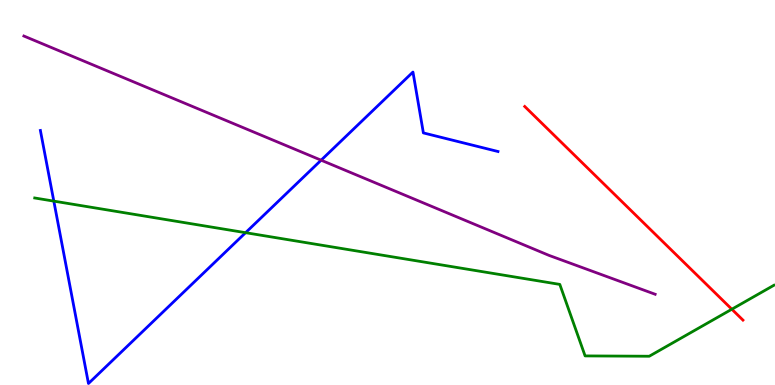[{'lines': ['blue', 'red'], 'intersections': []}, {'lines': ['green', 'red'], 'intersections': [{'x': 9.44, 'y': 1.97}]}, {'lines': ['purple', 'red'], 'intersections': []}, {'lines': ['blue', 'green'], 'intersections': [{'x': 0.694, 'y': 4.78}, {'x': 3.17, 'y': 3.96}]}, {'lines': ['blue', 'purple'], 'intersections': [{'x': 4.14, 'y': 5.84}]}, {'lines': ['green', 'purple'], 'intersections': []}]